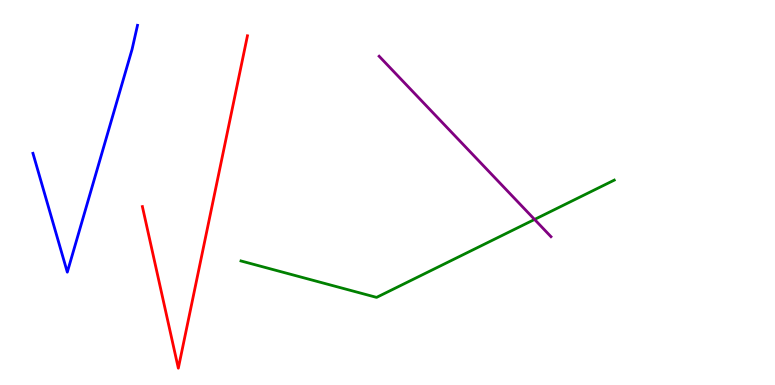[{'lines': ['blue', 'red'], 'intersections': []}, {'lines': ['green', 'red'], 'intersections': []}, {'lines': ['purple', 'red'], 'intersections': []}, {'lines': ['blue', 'green'], 'intersections': []}, {'lines': ['blue', 'purple'], 'intersections': []}, {'lines': ['green', 'purple'], 'intersections': [{'x': 6.9, 'y': 4.3}]}]